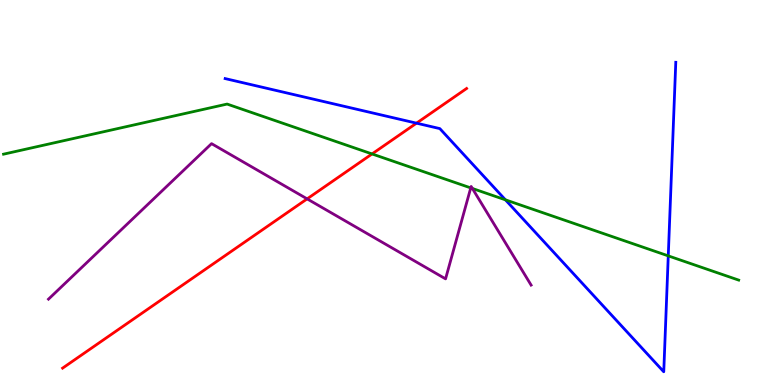[{'lines': ['blue', 'red'], 'intersections': [{'x': 5.37, 'y': 6.8}]}, {'lines': ['green', 'red'], 'intersections': [{'x': 4.8, 'y': 6.0}]}, {'lines': ['purple', 'red'], 'intersections': [{'x': 3.96, 'y': 4.83}]}, {'lines': ['blue', 'green'], 'intersections': [{'x': 6.52, 'y': 4.81}, {'x': 8.62, 'y': 3.35}]}, {'lines': ['blue', 'purple'], 'intersections': []}, {'lines': ['green', 'purple'], 'intersections': [{'x': 6.07, 'y': 5.12}, {'x': 6.1, 'y': 5.1}]}]